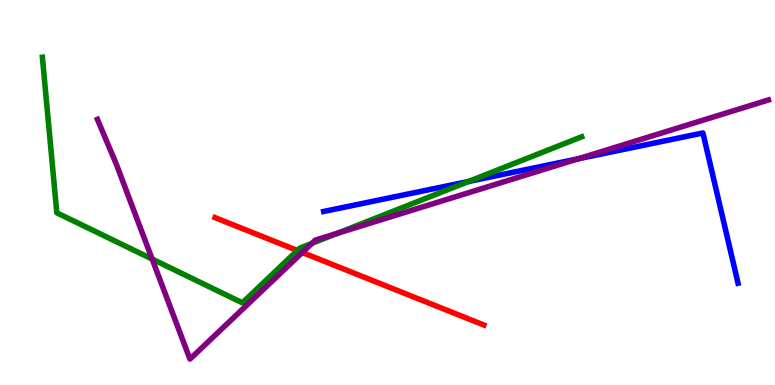[{'lines': ['blue', 'red'], 'intersections': []}, {'lines': ['green', 'red'], 'intersections': [{'x': 3.84, 'y': 3.49}]}, {'lines': ['purple', 'red'], 'intersections': [{'x': 3.9, 'y': 3.44}]}, {'lines': ['blue', 'green'], 'intersections': [{'x': 6.04, 'y': 5.29}]}, {'lines': ['blue', 'purple'], 'intersections': [{'x': 7.46, 'y': 5.88}]}, {'lines': ['green', 'purple'], 'intersections': [{'x': 1.96, 'y': 3.27}, {'x': 4.03, 'y': 3.68}, {'x': 4.35, 'y': 3.94}]}]